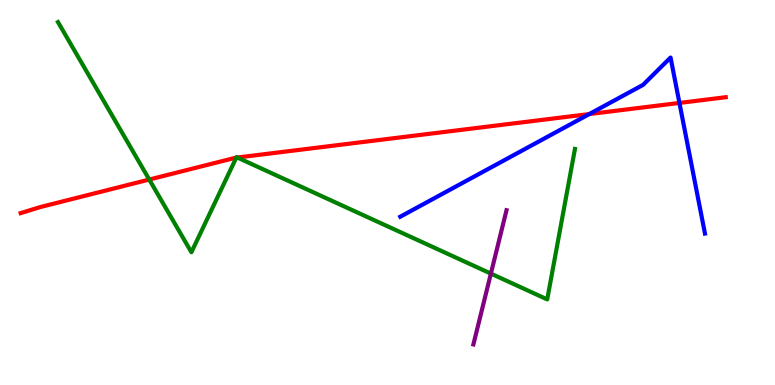[{'lines': ['blue', 'red'], 'intersections': [{'x': 7.6, 'y': 7.04}, {'x': 8.77, 'y': 7.33}]}, {'lines': ['green', 'red'], 'intersections': [{'x': 1.93, 'y': 5.34}, {'x': 3.05, 'y': 5.91}, {'x': 3.06, 'y': 5.91}]}, {'lines': ['purple', 'red'], 'intersections': []}, {'lines': ['blue', 'green'], 'intersections': []}, {'lines': ['blue', 'purple'], 'intersections': []}, {'lines': ['green', 'purple'], 'intersections': [{'x': 6.33, 'y': 2.89}]}]